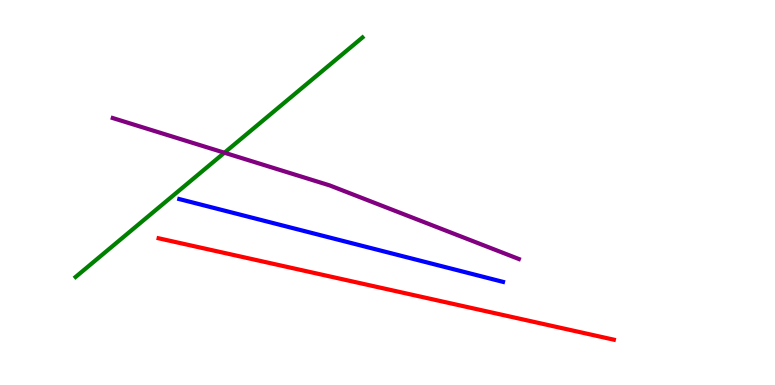[{'lines': ['blue', 'red'], 'intersections': []}, {'lines': ['green', 'red'], 'intersections': []}, {'lines': ['purple', 'red'], 'intersections': []}, {'lines': ['blue', 'green'], 'intersections': []}, {'lines': ['blue', 'purple'], 'intersections': []}, {'lines': ['green', 'purple'], 'intersections': [{'x': 2.9, 'y': 6.03}]}]